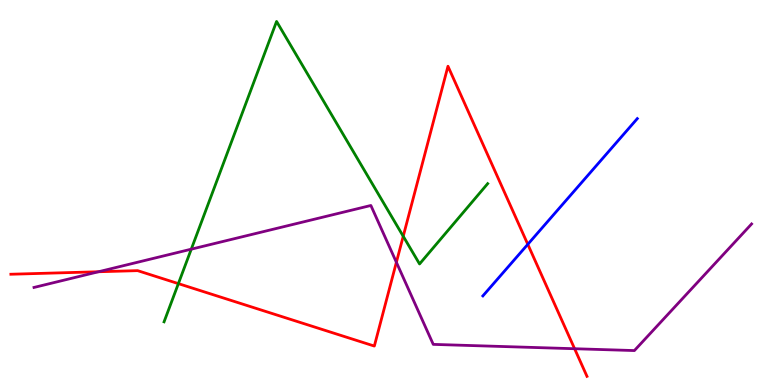[{'lines': ['blue', 'red'], 'intersections': [{'x': 6.81, 'y': 3.65}]}, {'lines': ['green', 'red'], 'intersections': [{'x': 2.3, 'y': 2.63}, {'x': 5.2, 'y': 3.86}]}, {'lines': ['purple', 'red'], 'intersections': [{'x': 1.27, 'y': 2.94}, {'x': 5.11, 'y': 3.19}, {'x': 7.41, 'y': 0.942}]}, {'lines': ['blue', 'green'], 'intersections': []}, {'lines': ['blue', 'purple'], 'intersections': []}, {'lines': ['green', 'purple'], 'intersections': [{'x': 2.47, 'y': 3.53}]}]